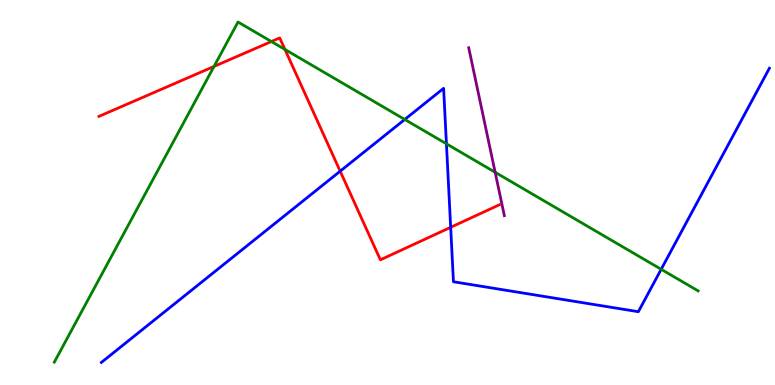[{'lines': ['blue', 'red'], 'intersections': [{'x': 4.39, 'y': 5.55}, {'x': 5.82, 'y': 4.1}]}, {'lines': ['green', 'red'], 'intersections': [{'x': 2.76, 'y': 8.27}, {'x': 3.5, 'y': 8.92}, {'x': 3.68, 'y': 8.72}]}, {'lines': ['purple', 'red'], 'intersections': []}, {'lines': ['blue', 'green'], 'intersections': [{'x': 5.22, 'y': 6.9}, {'x': 5.76, 'y': 6.26}, {'x': 8.53, 'y': 3.01}]}, {'lines': ['blue', 'purple'], 'intersections': []}, {'lines': ['green', 'purple'], 'intersections': [{'x': 6.39, 'y': 5.53}]}]